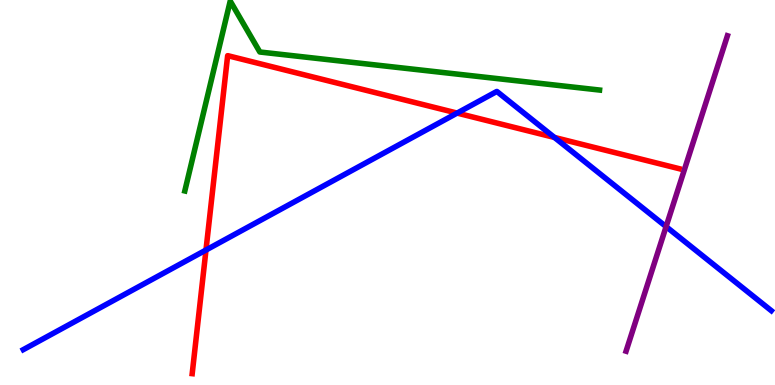[{'lines': ['blue', 'red'], 'intersections': [{'x': 2.66, 'y': 3.51}, {'x': 5.9, 'y': 7.06}, {'x': 7.15, 'y': 6.43}]}, {'lines': ['green', 'red'], 'intersections': []}, {'lines': ['purple', 'red'], 'intersections': []}, {'lines': ['blue', 'green'], 'intersections': []}, {'lines': ['blue', 'purple'], 'intersections': [{'x': 8.59, 'y': 4.11}]}, {'lines': ['green', 'purple'], 'intersections': []}]